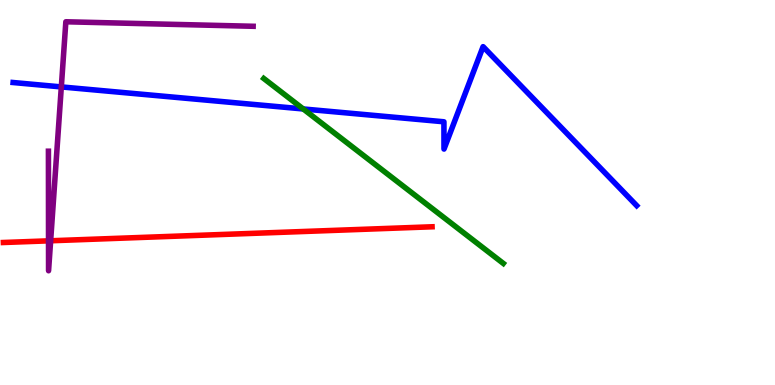[{'lines': ['blue', 'red'], 'intersections': []}, {'lines': ['green', 'red'], 'intersections': []}, {'lines': ['purple', 'red'], 'intersections': [{'x': 0.626, 'y': 3.74}, {'x': 0.653, 'y': 3.75}]}, {'lines': ['blue', 'green'], 'intersections': [{'x': 3.91, 'y': 7.17}]}, {'lines': ['blue', 'purple'], 'intersections': [{'x': 0.791, 'y': 7.74}]}, {'lines': ['green', 'purple'], 'intersections': []}]